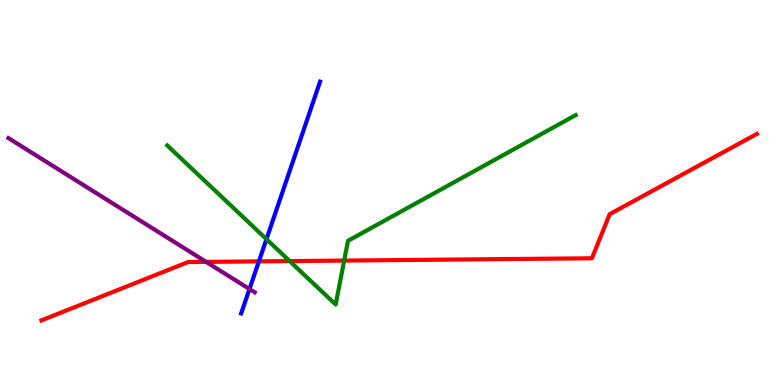[{'lines': ['blue', 'red'], 'intersections': [{'x': 3.34, 'y': 3.21}]}, {'lines': ['green', 'red'], 'intersections': [{'x': 3.74, 'y': 3.22}, {'x': 4.44, 'y': 3.23}]}, {'lines': ['purple', 'red'], 'intersections': [{'x': 2.66, 'y': 3.2}]}, {'lines': ['blue', 'green'], 'intersections': [{'x': 3.44, 'y': 3.79}]}, {'lines': ['blue', 'purple'], 'intersections': [{'x': 3.22, 'y': 2.49}]}, {'lines': ['green', 'purple'], 'intersections': []}]